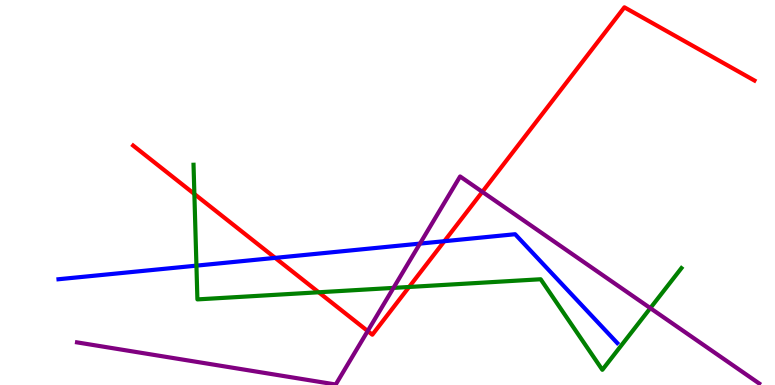[{'lines': ['blue', 'red'], 'intersections': [{'x': 3.55, 'y': 3.3}, {'x': 5.73, 'y': 3.74}]}, {'lines': ['green', 'red'], 'intersections': [{'x': 2.51, 'y': 4.96}, {'x': 4.11, 'y': 2.41}, {'x': 5.28, 'y': 2.55}]}, {'lines': ['purple', 'red'], 'intersections': [{'x': 4.74, 'y': 1.4}, {'x': 6.22, 'y': 5.02}]}, {'lines': ['blue', 'green'], 'intersections': [{'x': 2.53, 'y': 3.1}]}, {'lines': ['blue', 'purple'], 'intersections': [{'x': 5.42, 'y': 3.67}]}, {'lines': ['green', 'purple'], 'intersections': [{'x': 5.08, 'y': 2.52}, {'x': 8.39, 'y': 2.0}]}]